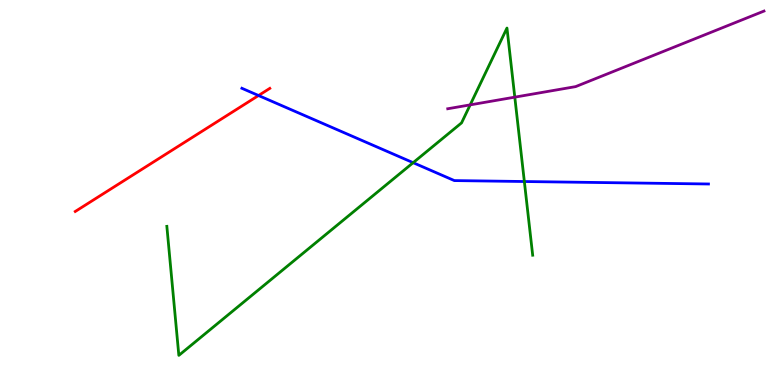[{'lines': ['blue', 'red'], 'intersections': [{'x': 3.34, 'y': 7.52}]}, {'lines': ['green', 'red'], 'intersections': []}, {'lines': ['purple', 'red'], 'intersections': []}, {'lines': ['blue', 'green'], 'intersections': [{'x': 5.33, 'y': 5.77}, {'x': 6.77, 'y': 5.29}]}, {'lines': ['blue', 'purple'], 'intersections': []}, {'lines': ['green', 'purple'], 'intersections': [{'x': 6.07, 'y': 7.28}, {'x': 6.64, 'y': 7.48}]}]